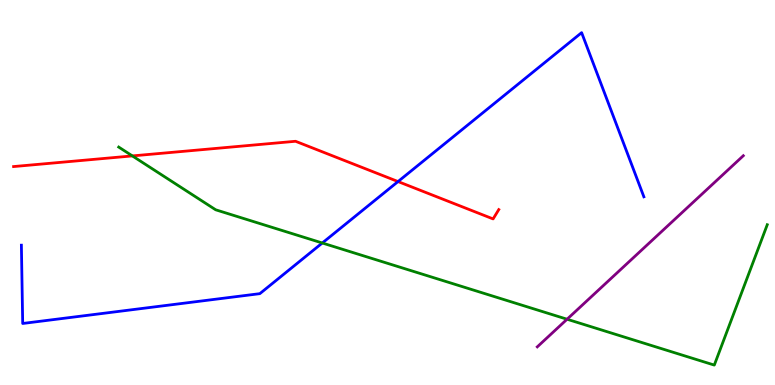[{'lines': ['blue', 'red'], 'intersections': [{'x': 5.14, 'y': 5.28}]}, {'lines': ['green', 'red'], 'intersections': [{'x': 1.71, 'y': 5.95}]}, {'lines': ['purple', 'red'], 'intersections': []}, {'lines': ['blue', 'green'], 'intersections': [{'x': 4.16, 'y': 3.69}]}, {'lines': ['blue', 'purple'], 'intersections': []}, {'lines': ['green', 'purple'], 'intersections': [{'x': 7.32, 'y': 1.71}]}]